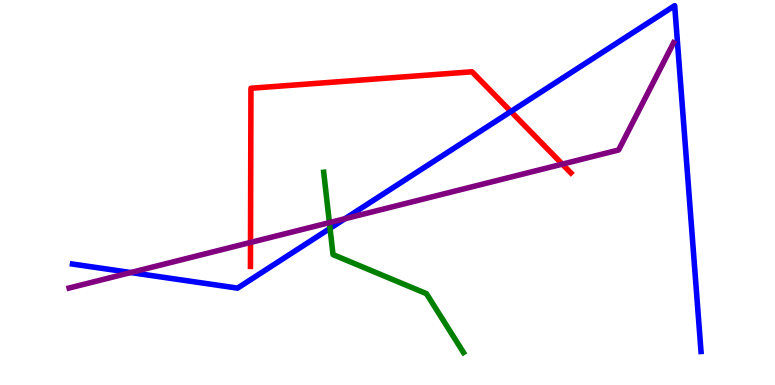[{'lines': ['blue', 'red'], 'intersections': [{'x': 6.59, 'y': 7.1}]}, {'lines': ['green', 'red'], 'intersections': []}, {'lines': ['purple', 'red'], 'intersections': [{'x': 3.23, 'y': 3.7}, {'x': 7.26, 'y': 5.74}]}, {'lines': ['blue', 'green'], 'intersections': [{'x': 4.26, 'y': 4.07}]}, {'lines': ['blue', 'purple'], 'intersections': [{'x': 1.69, 'y': 2.92}, {'x': 4.45, 'y': 4.32}]}, {'lines': ['green', 'purple'], 'intersections': [{'x': 4.25, 'y': 4.22}]}]